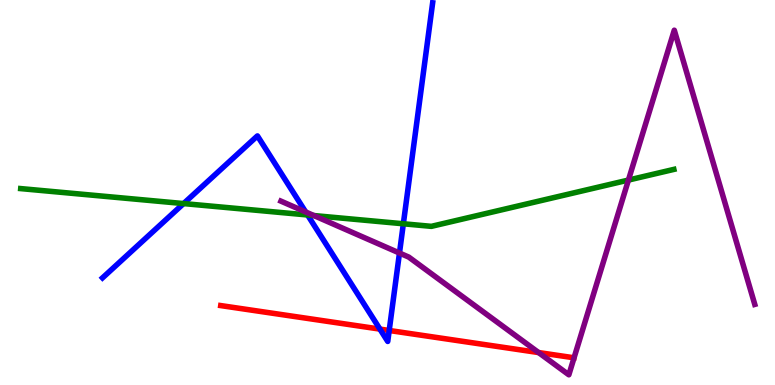[{'lines': ['blue', 'red'], 'intersections': [{'x': 4.9, 'y': 1.45}, {'x': 5.02, 'y': 1.42}]}, {'lines': ['green', 'red'], 'intersections': []}, {'lines': ['purple', 'red'], 'intersections': [{'x': 6.95, 'y': 0.843}]}, {'lines': ['blue', 'green'], 'intersections': [{'x': 2.37, 'y': 4.71}, {'x': 3.97, 'y': 4.42}, {'x': 5.2, 'y': 4.19}]}, {'lines': ['blue', 'purple'], 'intersections': [{'x': 3.94, 'y': 4.49}, {'x': 5.15, 'y': 3.43}]}, {'lines': ['green', 'purple'], 'intersections': [{'x': 4.05, 'y': 4.4}, {'x': 8.11, 'y': 5.32}]}]